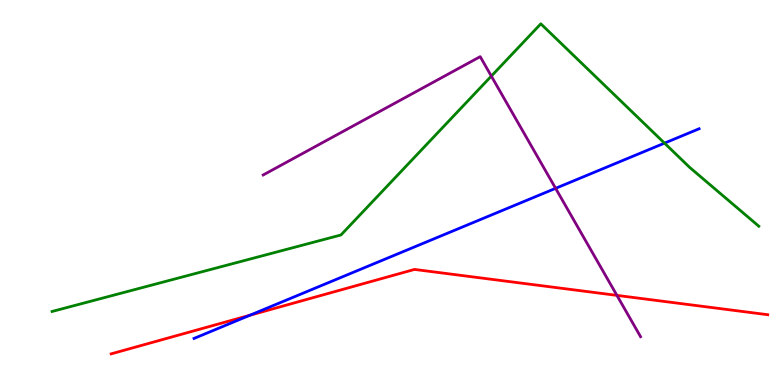[{'lines': ['blue', 'red'], 'intersections': [{'x': 3.22, 'y': 1.81}]}, {'lines': ['green', 'red'], 'intersections': []}, {'lines': ['purple', 'red'], 'intersections': [{'x': 7.96, 'y': 2.33}]}, {'lines': ['blue', 'green'], 'intersections': [{'x': 8.57, 'y': 6.28}]}, {'lines': ['blue', 'purple'], 'intersections': [{'x': 7.17, 'y': 5.11}]}, {'lines': ['green', 'purple'], 'intersections': [{'x': 6.34, 'y': 8.02}]}]